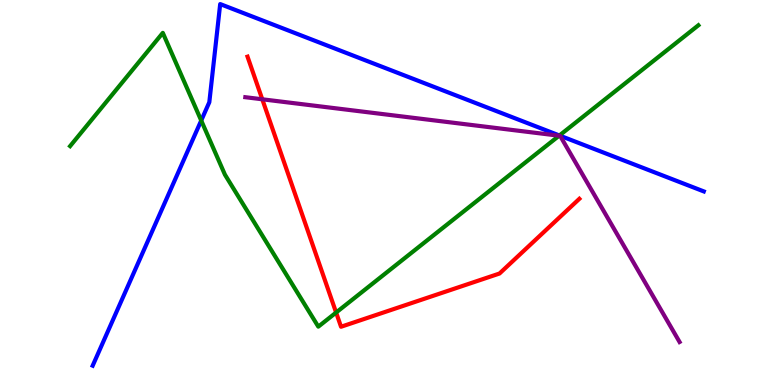[{'lines': ['blue', 'red'], 'intersections': []}, {'lines': ['green', 'red'], 'intersections': [{'x': 4.34, 'y': 1.88}]}, {'lines': ['purple', 'red'], 'intersections': [{'x': 3.38, 'y': 7.42}]}, {'lines': ['blue', 'green'], 'intersections': [{'x': 2.6, 'y': 6.87}, {'x': 7.22, 'y': 6.48}]}, {'lines': ['blue', 'purple'], 'intersections': []}, {'lines': ['green', 'purple'], 'intersections': [{'x': 7.21, 'y': 6.47}]}]